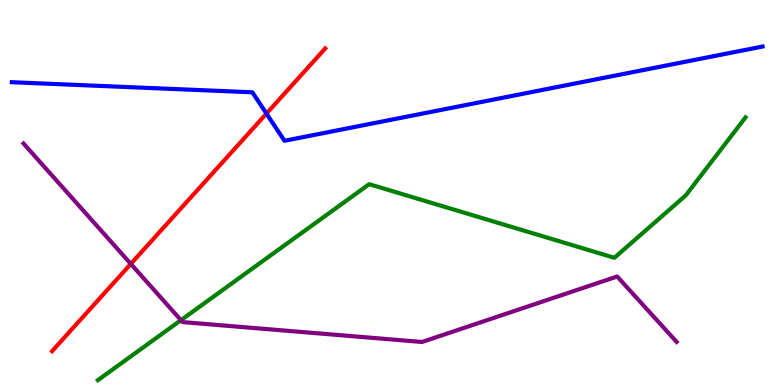[{'lines': ['blue', 'red'], 'intersections': [{'x': 3.44, 'y': 7.05}]}, {'lines': ['green', 'red'], 'intersections': []}, {'lines': ['purple', 'red'], 'intersections': [{'x': 1.69, 'y': 3.15}]}, {'lines': ['blue', 'green'], 'intersections': []}, {'lines': ['blue', 'purple'], 'intersections': []}, {'lines': ['green', 'purple'], 'intersections': [{'x': 2.33, 'y': 1.68}]}]